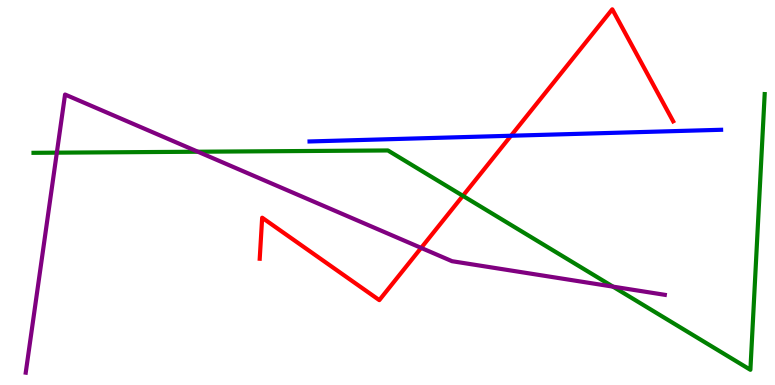[{'lines': ['blue', 'red'], 'intersections': [{'x': 6.59, 'y': 6.47}]}, {'lines': ['green', 'red'], 'intersections': [{'x': 5.97, 'y': 4.91}]}, {'lines': ['purple', 'red'], 'intersections': [{'x': 5.43, 'y': 3.56}]}, {'lines': ['blue', 'green'], 'intersections': []}, {'lines': ['blue', 'purple'], 'intersections': []}, {'lines': ['green', 'purple'], 'intersections': [{'x': 0.733, 'y': 6.03}, {'x': 2.55, 'y': 6.06}, {'x': 7.91, 'y': 2.56}]}]